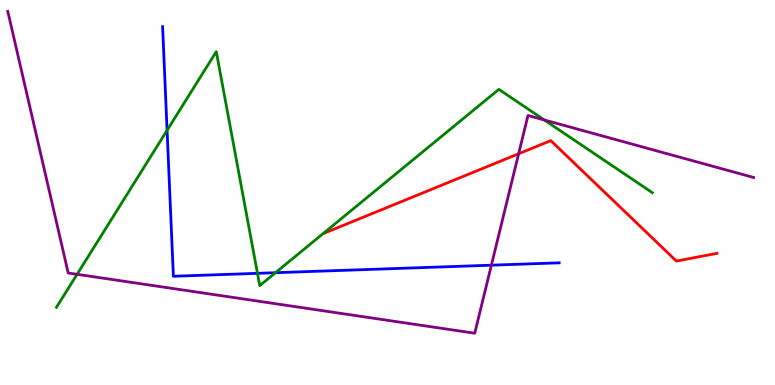[{'lines': ['blue', 'red'], 'intersections': []}, {'lines': ['green', 'red'], 'intersections': []}, {'lines': ['purple', 'red'], 'intersections': [{'x': 6.69, 'y': 6.01}]}, {'lines': ['blue', 'green'], 'intersections': [{'x': 2.16, 'y': 6.61}, {'x': 3.32, 'y': 2.9}, {'x': 3.55, 'y': 2.92}]}, {'lines': ['blue', 'purple'], 'intersections': [{'x': 6.34, 'y': 3.11}]}, {'lines': ['green', 'purple'], 'intersections': [{'x': 0.995, 'y': 2.87}, {'x': 7.02, 'y': 6.88}]}]